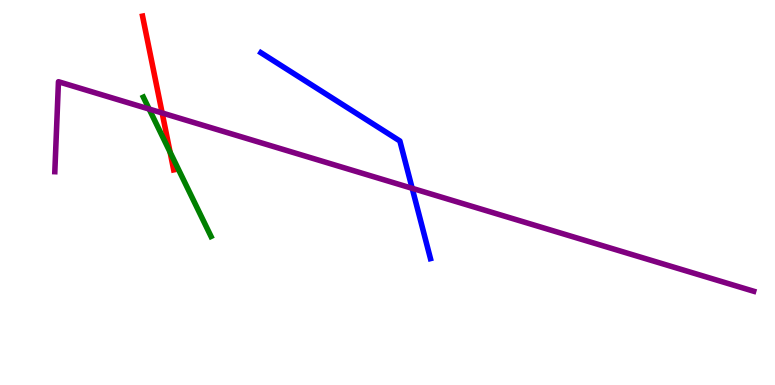[{'lines': ['blue', 'red'], 'intersections': []}, {'lines': ['green', 'red'], 'intersections': [{'x': 2.19, 'y': 6.05}]}, {'lines': ['purple', 'red'], 'intersections': [{'x': 2.09, 'y': 7.07}]}, {'lines': ['blue', 'green'], 'intersections': []}, {'lines': ['blue', 'purple'], 'intersections': [{'x': 5.32, 'y': 5.11}]}, {'lines': ['green', 'purple'], 'intersections': [{'x': 1.92, 'y': 7.17}]}]